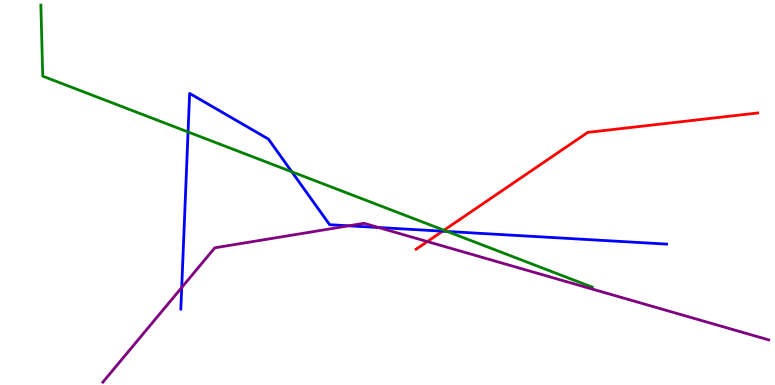[{'lines': ['blue', 'red'], 'intersections': [{'x': 5.71, 'y': 3.99}]}, {'lines': ['green', 'red'], 'intersections': [{'x': 5.73, 'y': 4.02}]}, {'lines': ['purple', 'red'], 'intersections': [{'x': 5.51, 'y': 3.73}]}, {'lines': ['blue', 'green'], 'intersections': [{'x': 2.43, 'y': 6.57}, {'x': 3.77, 'y': 5.54}, {'x': 5.77, 'y': 3.99}]}, {'lines': ['blue', 'purple'], 'intersections': [{'x': 2.34, 'y': 2.53}, {'x': 4.5, 'y': 4.14}, {'x': 4.88, 'y': 4.09}]}, {'lines': ['green', 'purple'], 'intersections': []}]